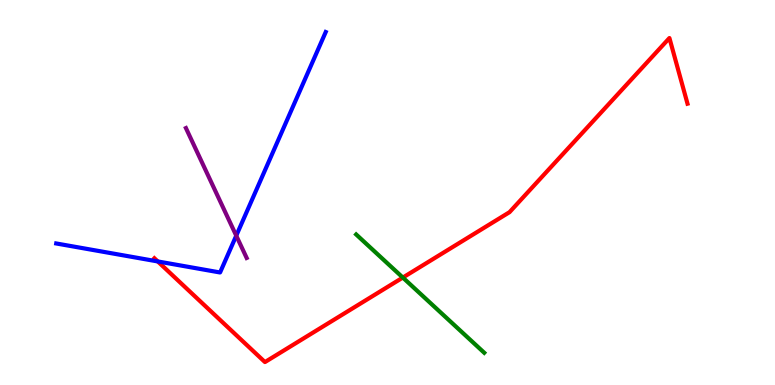[{'lines': ['blue', 'red'], 'intersections': [{'x': 2.04, 'y': 3.21}]}, {'lines': ['green', 'red'], 'intersections': [{'x': 5.2, 'y': 2.79}]}, {'lines': ['purple', 'red'], 'intersections': []}, {'lines': ['blue', 'green'], 'intersections': []}, {'lines': ['blue', 'purple'], 'intersections': [{'x': 3.05, 'y': 3.88}]}, {'lines': ['green', 'purple'], 'intersections': []}]